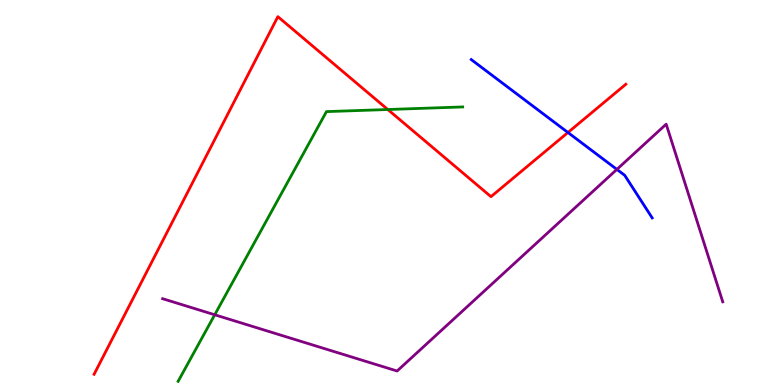[{'lines': ['blue', 'red'], 'intersections': [{'x': 7.33, 'y': 6.56}]}, {'lines': ['green', 'red'], 'intersections': [{'x': 5.0, 'y': 7.16}]}, {'lines': ['purple', 'red'], 'intersections': []}, {'lines': ['blue', 'green'], 'intersections': []}, {'lines': ['blue', 'purple'], 'intersections': [{'x': 7.96, 'y': 5.6}]}, {'lines': ['green', 'purple'], 'intersections': [{'x': 2.77, 'y': 1.82}]}]